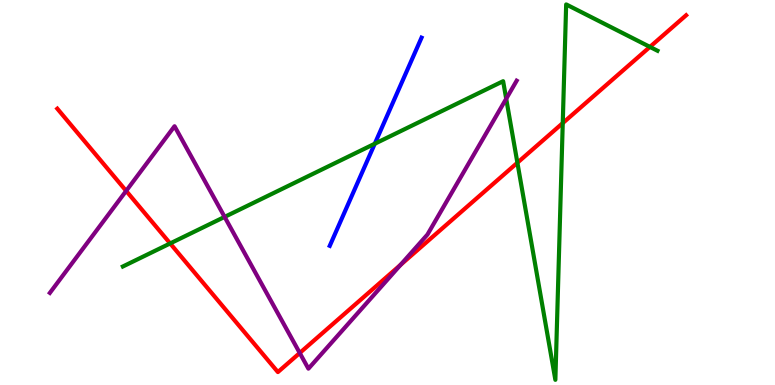[{'lines': ['blue', 'red'], 'intersections': []}, {'lines': ['green', 'red'], 'intersections': [{'x': 2.2, 'y': 3.68}, {'x': 6.68, 'y': 5.77}, {'x': 7.26, 'y': 6.8}, {'x': 8.39, 'y': 8.78}]}, {'lines': ['purple', 'red'], 'intersections': [{'x': 1.63, 'y': 5.04}, {'x': 3.87, 'y': 0.832}, {'x': 5.17, 'y': 3.12}]}, {'lines': ['blue', 'green'], 'intersections': [{'x': 4.84, 'y': 6.27}]}, {'lines': ['blue', 'purple'], 'intersections': []}, {'lines': ['green', 'purple'], 'intersections': [{'x': 2.9, 'y': 4.37}, {'x': 6.53, 'y': 7.43}]}]